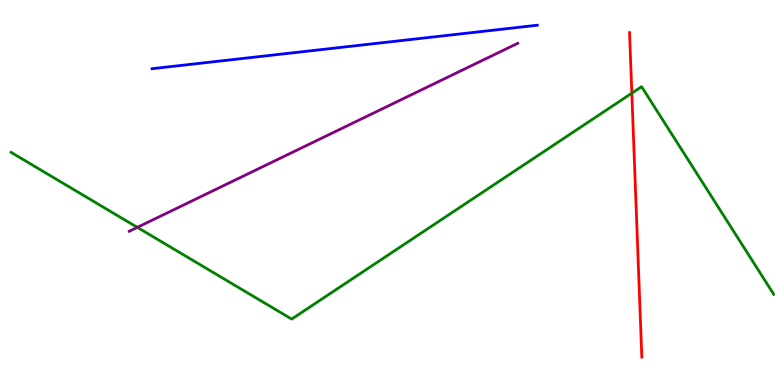[{'lines': ['blue', 'red'], 'intersections': []}, {'lines': ['green', 'red'], 'intersections': [{'x': 8.15, 'y': 7.58}]}, {'lines': ['purple', 'red'], 'intersections': []}, {'lines': ['blue', 'green'], 'intersections': []}, {'lines': ['blue', 'purple'], 'intersections': []}, {'lines': ['green', 'purple'], 'intersections': [{'x': 1.77, 'y': 4.09}]}]